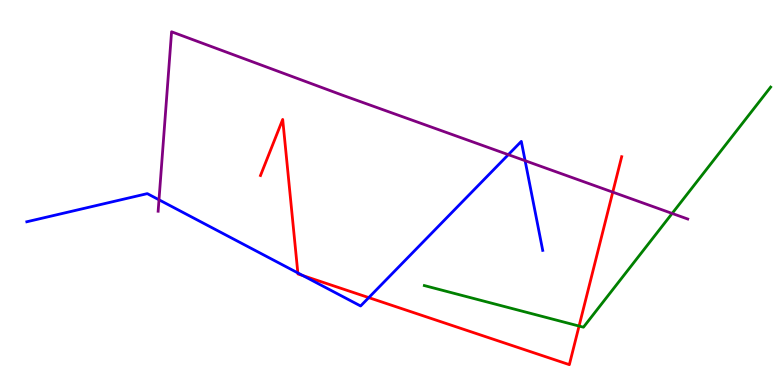[{'lines': ['blue', 'red'], 'intersections': [{'x': 3.84, 'y': 2.91}, {'x': 3.91, 'y': 2.84}, {'x': 4.76, 'y': 2.27}]}, {'lines': ['green', 'red'], 'intersections': [{'x': 7.47, 'y': 1.53}]}, {'lines': ['purple', 'red'], 'intersections': [{'x': 7.91, 'y': 5.01}]}, {'lines': ['blue', 'green'], 'intersections': []}, {'lines': ['blue', 'purple'], 'intersections': [{'x': 2.05, 'y': 4.81}, {'x': 6.56, 'y': 5.98}, {'x': 6.78, 'y': 5.83}]}, {'lines': ['green', 'purple'], 'intersections': [{'x': 8.67, 'y': 4.46}]}]